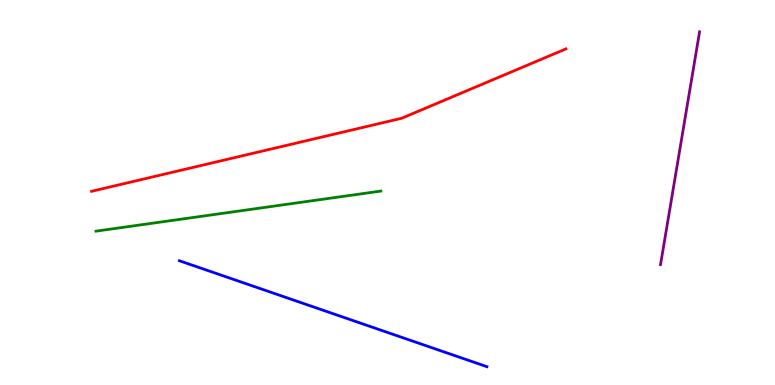[{'lines': ['blue', 'red'], 'intersections': []}, {'lines': ['green', 'red'], 'intersections': []}, {'lines': ['purple', 'red'], 'intersections': []}, {'lines': ['blue', 'green'], 'intersections': []}, {'lines': ['blue', 'purple'], 'intersections': []}, {'lines': ['green', 'purple'], 'intersections': []}]